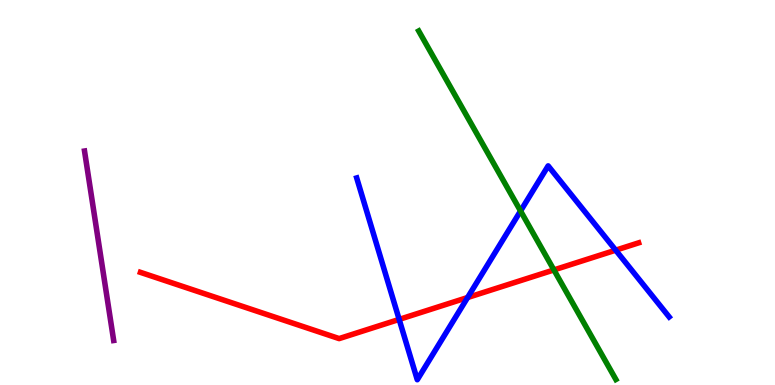[{'lines': ['blue', 'red'], 'intersections': [{'x': 5.15, 'y': 1.7}, {'x': 6.03, 'y': 2.27}, {'x': 7.94, 'y': 3.5}]}, {'lines': ['green', 'red'], 'intersections': [{'x': 7.15, 'y': 2.99}]}, {'lines': ['purple', 'red'], 'intersections': []}, {'lines': ['blue', 'green'], 'intersections': [{'x': 6.72, 'y': 4.52}]}, {'lines': ['blue', 'purple'], 'intersections': []}, {'lines': ['green', 'purple'], 'intersections': []}]